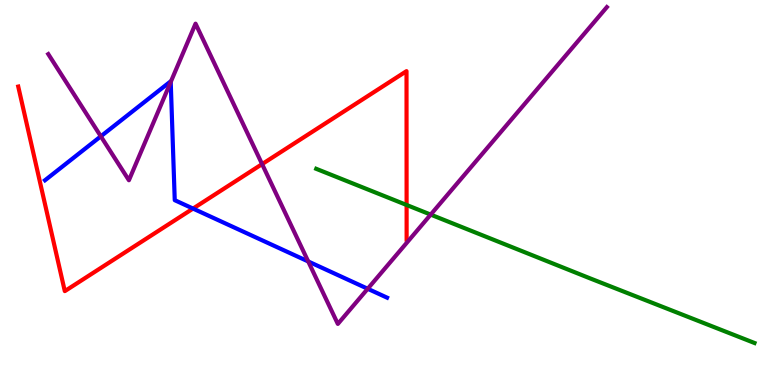[{'lines': ['blue', 'red'], 'intersections': [{'x': 2.49, 'y': 4.58}]}, {'lines': ['green', 'red'], 'intersections': [{'x': 5.25, 'y': 4.68}]}, {'lines': ['purple', 'red'], 'intersections': [{'x': 3.38, 'y': 5.74}]}, {'lines': ['blue', 'green'], 'intersections': []}, {'lines': ['blue', 'purple'], 'intersections': [{'x': 1.3, 'y': 6.46}, {'x': 2.2, 'y': 7.87}, {'x': 3.98, 'y': 3.21}, {'x': 4.74, 'y': 2.5}]}, {'lines': ['green', 'purple'], 'intersections': [{'x': 5.56, 'y': 4.43}]}]